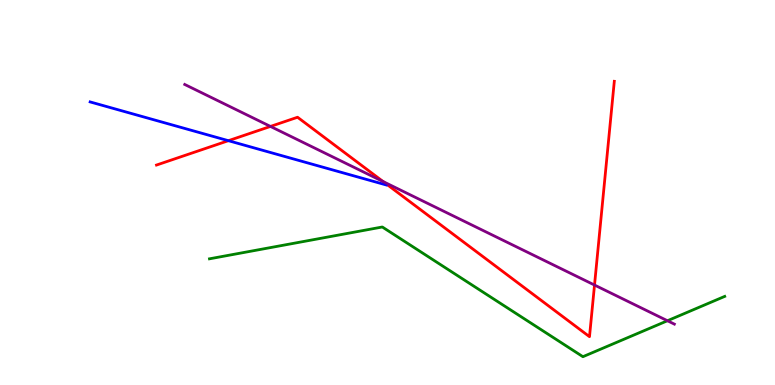[{'lines': ['blue', 'red'], 'intersections': [{'x': 2.95, 'y': 6.35}]}, {'lines': ['green', 'red'], 'intersections': []}, {'lines': ['purple', 'red'], 'intersections': [{'x': 3.49, 'y': 6.72}, {'x': 4.94, 'y': 5.28}, {'x': 7.67, 'y': 2.6}]}, {'lines': ['blue', 'green'], 'intersections': []}, {'lines': ['blue', 'purple'], 'intersections': []}, {'lines': ['green', 'purple'], 'intersections': [{'x': 8.61, 'y': 1.67}]}]